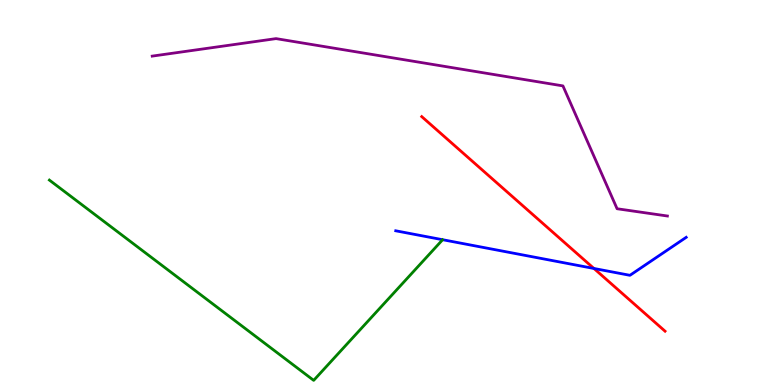[{'lines': ['blue', 'red'], 'intersections': [{'x': 7.66, 'y': 3.03}]}, {'lines': ['green', 'red'], 'intersections': []}, {'lines': ['purple', 'red'], 'intersections': []}, {'lines': ['blue', 'green'], 'intersections': []}, {'lines': ['blue', 'purple'], 'intersections': []}, {'lines': ['green', 'purple'], 'intersections': []}]